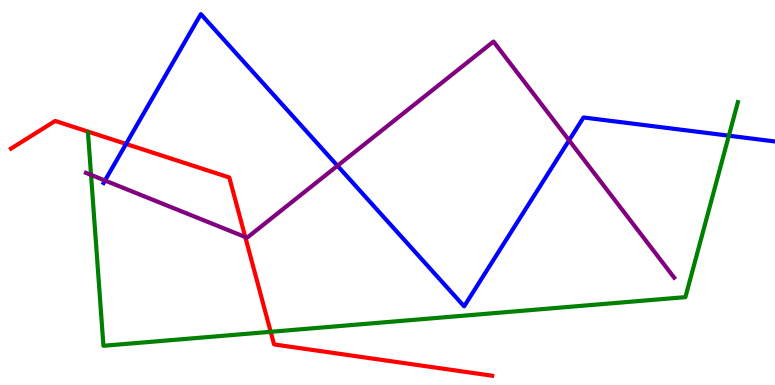[{'lines': ['blue', 'red'], 'intersections': [{'x': 1.63, 'y': 6.26}]}, {'lines': ['green', 'red'], 'intersections': [{'x': 3.49, 'y': 1.38}]}, {'lines': ['purple', 'red'], 'intersections': [{'x': 3.16, 'y': 3.84}]}, {'lines': ['blue', 'green'], 'intersections': [{'x': 9.4, 'y': 6.48}]}, {'lines': ['blue', 'purple'], 'intersections': [{'x': 1.35, 'y': 5.31}, {'x': 4.35, 'y': 5.69}, {'x': 7.34, 'y': 6.36}]}, {'lines': ['green', 'purple'], 'intersections': [{'x': 1.17, 'y': 5.46}]}]